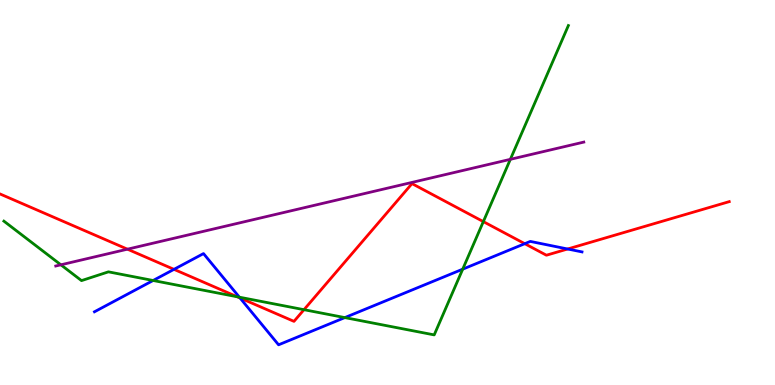[{'lines': ['blue', 'red'], 'intersections': [{'x': 2.24, 'y': 3.0}, {'x': 3.1, 'y': 2.26}, {'x': 6.77, 'y': 3.67}, {'x': 7.32, 'y': 3.53}]}, {'lines': ['green', 'red'], 'intersections': [{'x': 3.06, 'y': 2.29}, {'x': 3.92, 'y': 1.96}, {'x': 6.24, 'y': 4.24}]}, {'lines': ['purple', 'red'], 'intersections': [{'x': 1.64, 'y': 3.53}]}, {'lines': ['blue', 'green'], 'intersections': [{'x': 1.98, 'y': 2.71}, {'x': 3.09, 'y': 2.28}, {'x': 4.45, 'y': 1.75}, {'x': 5.97, 'y': 3.01}]}, {'lines': ['blue', 'purple'], 'intersections': []}, {'lines': ['green', 'purple'], 'intersections': [{'x': 0.786, 'y': 3.12}, {'x': 6.59, 'y': 5.86}]}]